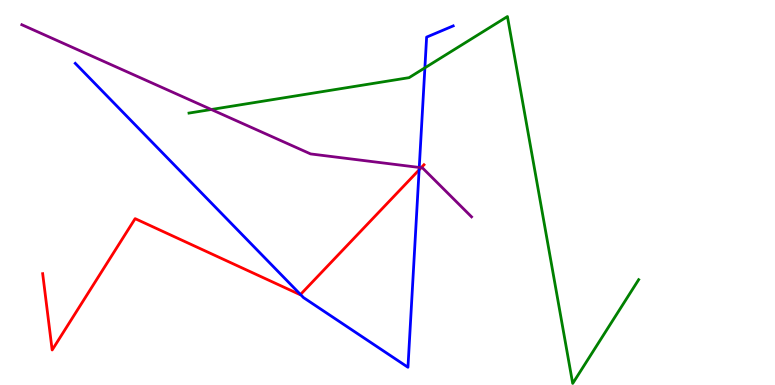[{'lines': ['blue', 'red'], 'intersections': [{'x': 3.88, 'y': 2.35}, {'x': 5.41, 'y': 5.59}]}, {'lines': ['green', 'red'], 'intersections': []}, {'lines': ['purple', 'red'], 'intersections': [{'x': 5.43, 'y': 5.64}]}, {'lines': ['blue', 'green'], 'intersections': [{'x': 5.48, 'y': 8.24}]}, {'lines': ['blue', 'purple'], 'intersections': [{'x': 5.41, 'y': 5.65}]}, {'lines': ['green', 'purple'], 'intersections': [{'x': 2.73, 'y': 7.16}]}]